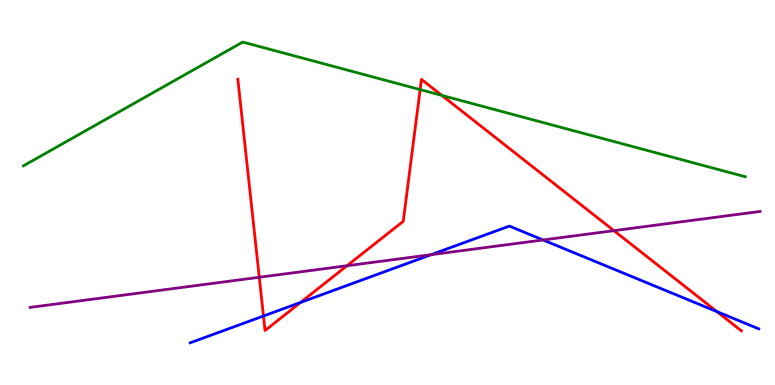[{'lines': ['blue', 'red'], 'intersections': [{'x': 3.4, 'y': 1.79}, {'x': 3.88, 'y': 2.14}, {'x': 9.25, 'y': 1.91}]}, {'lines': ['green', 'red'], 'intersections': [{'x': 5.42, 'y': 7.67}, {'x': 5.7, 'y': 7.52}]}, {'lines': ['purple', 'red'], 'intersections': [{'x': 3.35, 'y': 2.8}, {'x': 4.48, 'y': 3.1}, {'x': 7.92, 'y': 4.01}]}, {'lines': ['blue', 'green'], 'intersections': []}, {'lines': ['blue', 'purple'], 'intersections': [{'x': 5.56, 'y': 3.39}, {'x': 7.01, 'y': 3.77}]}, {'lines': ['green', 'purple'], 'intersections': []}]